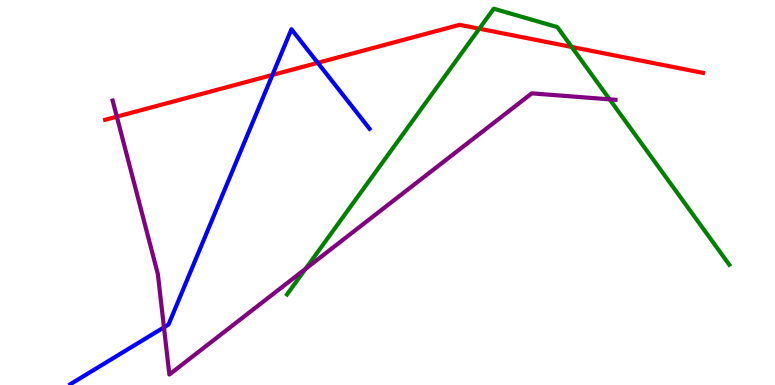[{'lines': ['blue', 'red'], 'intersections': [{'x': 3.51, 'y': 8.05}, {'x': 4.1, 'y': 8.37}]}, {'lines': ['green', 'red'], 'intersections': [{'x': 6.18, 'y': 9.25}, {'x': 7.38, 'y': 8.78}]}, {'lines': ['purple', 'red'], 'intersections': [{'x': 1.51, 'y': 6.97}]}, {'lines': ['blue', 'green'], 'intersections': []}, {'lines': ['blue', 'purple'], 'intersections': [{'x': 2.12, 'y': 1.5}]}, {'lines': ['green', 'purple'], 'intersections': [{'x': 3.94, 'y': 3.02}, {'x': 7.87, 'y': 7.42}]}]